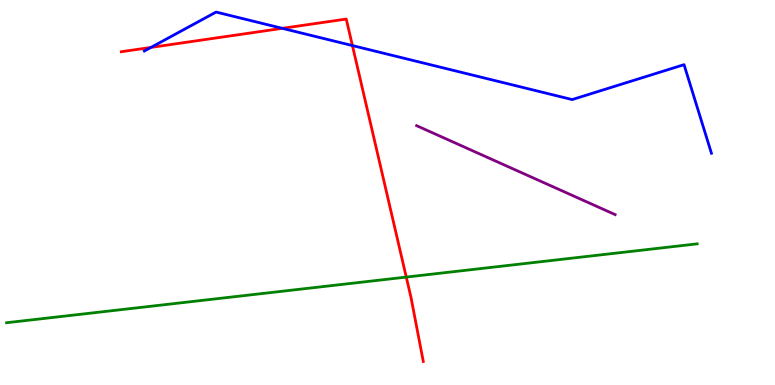[{'lines': ['blue', 'red'], 'intersections': [{'x': 1.95, 'y': 8.77}, {'x': 3.64, 'y': 9.26}, {'x': 4.55, 'y': 8.82}]}, {'lines': ['green', 'red'], 'intersections': [{'x': 5.24, 'y': 2.8}]}, {'lines': ['purple', 'red'], 'intersections': []}, {'lines': ['blue', 'green'], 'intersections': []}, {'lines': ['blue', 'purple'], 'intersections': []}, {'lines': ['green', 'purple'], 'intersections': []}]